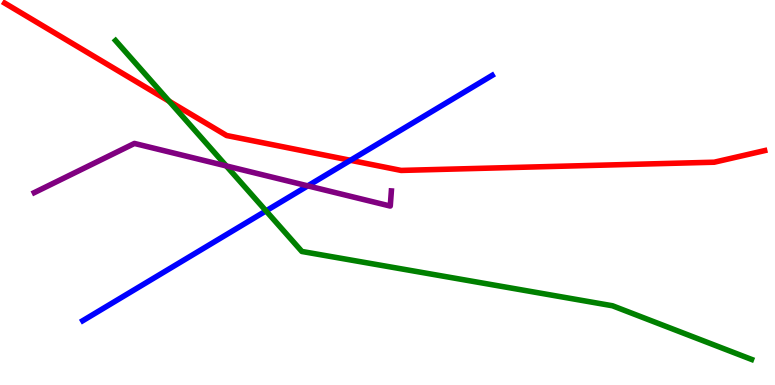[{'lines': ['blue', 'red'], 'intersections': [{'x': 4.52, 'y': 5.84}]}, {'lines': ['green', 'red'], 'intersections': [{'x': 2.18, 'y': 7.37}]}, {'lines': ['purple', 'red'], 'intersections': []}, {'lines': ['blue', 'green'], 'intersections': [{'x': 3.43, 'y': 4.52}]}, {'lines': ['blue', 'purple'], 'intersections': [{'x': 3.97, 'y': 5.17}]}, {'lines': ['green', 'purple'], 'intersections': [{'x': 2.92, 'y': 5.69}]}]